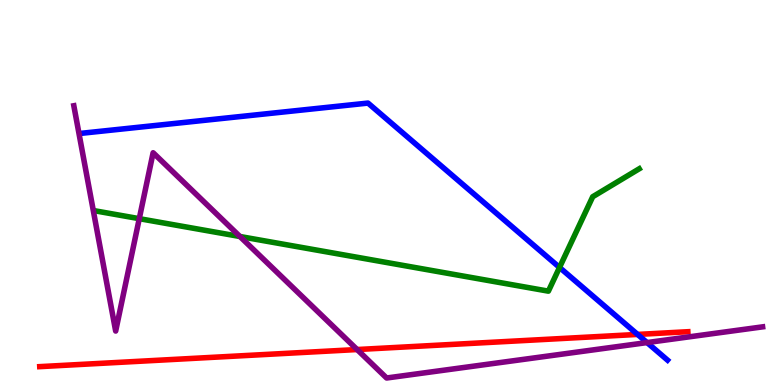[{'lines': ['blue', 'red'], 'intersections': [{'x': 8.23, 'y': 1.31}]}, {'lines': ['green', 'red'], 'intersections': []}, {'lines': ['purple', 'red'], 'intersections': [{'x': 4.61, 'y': 0.921}]}, {'lines': ['blue', 'green'], 'intersections': [{'x': 7.22, 'y': 3.05}]}, {'lines': ['blue', 'purple'], 'intersections': [{'x': 8.35, 'y': 1.1}]}, {'lines': ['green', 'purple'], 'intersections': [{'x': 1.8, 'y': 4.32}, {'x': 3.1, 'y': 3.86}]}]